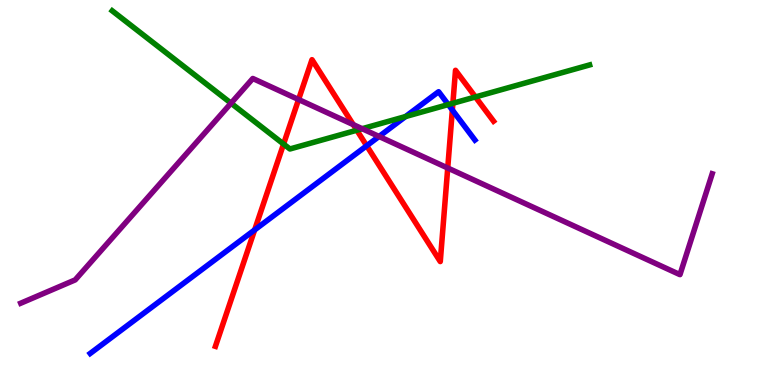[{'lines': ['blue', 'red'], 'intersections': [{'x': 3.29, 'y': 4.03}, {'x': 4.73, 'y': 6.21}, {'x': 5.84, 'y': 7.14}]}, {'lines': ['green', 'red'], 'intersections': [{'x': 3.66, 'y': 6.26}, {'x': 4.6, 'y': 6.62}, {'x': 5.84, 'y': 7.32}, {'x': 6.13, 'y': 7.48}]}, {'lines': ['purple', 'red'], 'intersections': [{'x': 3.85, 'y': 7.42}, {'x': 4.56, 'y': 6.76}, {'x': 5.78, 'y': 5.64}]}, {'lines': ['blue', 'green'], 'intersections': [{'x': 5.23, 'y': 6.97}, {'x': 5.78, 'y': 7.28}]}, {'lines': ['blue', 'purple'], 'intersections': [{'x': 4.89, 'y': 6.46}]}, {'lines': ['green', 'purple'], 'intersections': [{'x': 2.98, 'y': 7.32}, {'x': 4.67, 'y': 6.66}]}]